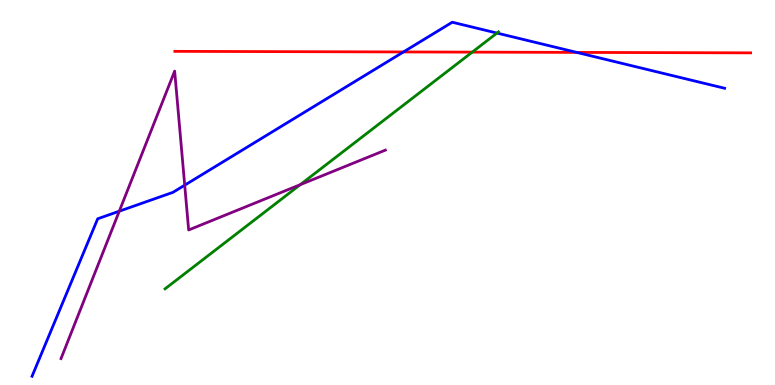[{'lines': ['blue', 'red'], 'intersections': [{'x': 5.21, 'y': 8.65}, {'x': 7.44, 'y': 8.64}]}, {'lines': ['green', 'red'], 'intersections': [{'x': 6.09, 'y': 8.65}]}, {'lines': ['purple', 'red'], 'intersections': []}, {'lines': ['blue', 'green'], 'intersections': [{'x': 6.41, 'y': 9.14}]}, {'lines': ['blue', 'purple'], 'intersections': [{'x': 1.54, 'y': 4.51}, {'x': 2.38, 'y': 5.19}]}, {'lines': ['green', 'purple'], 'intersections': [{'x': 3.87, 'y': 5.2}]}]